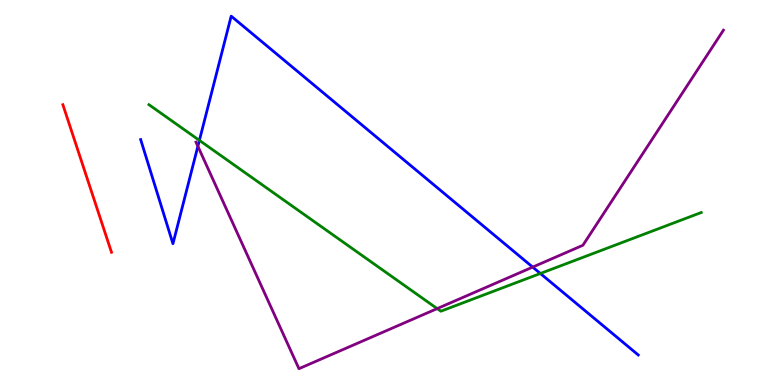[{'lines': ['blue', 'red'], 'intersections': []}, {'lines': ['green', 'red'], 'intersections': []}, {'lines': ['purple', 'red'], 'intersections': []}, {'lines': ['blue', 'green'], 'intersections': [{'x': 2.57, 'y': 6.35}, {'x': 6.97, 'y': 2.9}]}, {'lines': ['blue', 'purple'], 'intersections': [{'x': 2.55, 'y': 6.2}, {'x': 6.87, 'y': 3.06}]}, {'lines': ['green', 'purple'], 'intersections': [{'x': 5.64, 'y': 1.98}]}]